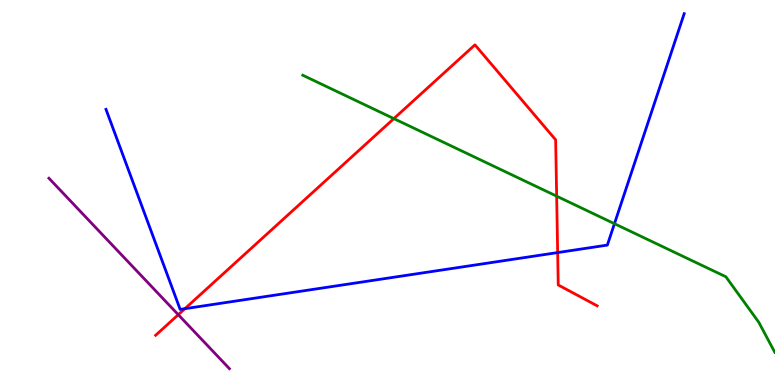[{'lines': ['blue', 'red'], 'intersections': [{'x': 2.39, 'y': 1.98}, {'x': 7.2, 'y': 3.44}]}, {'lines': ['green', 'red'], 'intersections': [{'x': 5.08, 'y': 6.92}, {'x': 7.18, 'y': 4.9}]}, {'lines': ['purple', 'red'], 'intersections': [{'x': 2.3, 'y': 1.83}]}, {'lines': ['blue', 'green'], 'intersections': [{'x': 7.93, 'y': 4.19}]}, {'lines': ['blue', 'purple'], 'intersections': []}, {'lines': ['green', 'purple'], 'intersections': []}]